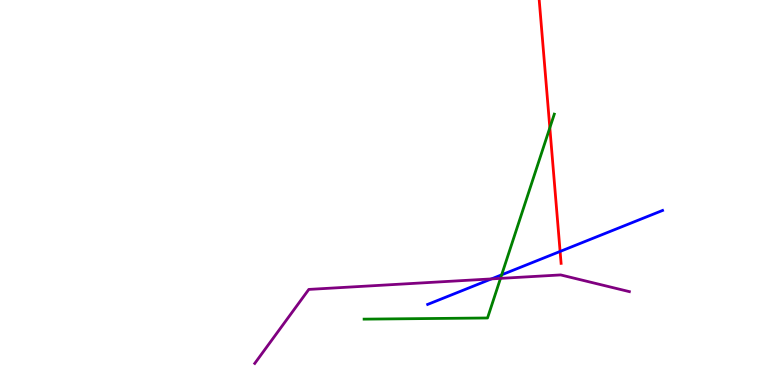[{'lines': ['blue', 'red'], 'intersections': [{'x': 7.23, 'y': 3.47}]}, {'lines': ['green', 'red'], 'intersections': [{'x': 7.09, 'y': 6.68}]}, {'lines': ['purple', 'red'], 'intersections': []}, {'lines': ['blue', 'green'], 'intersections': [{'x': 6.47, 'y': 2.86}]}, {'lines': ['blue', 'purple'], 'intersections': [{'x': 6.34, 'y': 2.76}]}, {'lines': ['green', 'purple'], 'intersections': [{'x': 6.46, 'y': 2.77}]}]